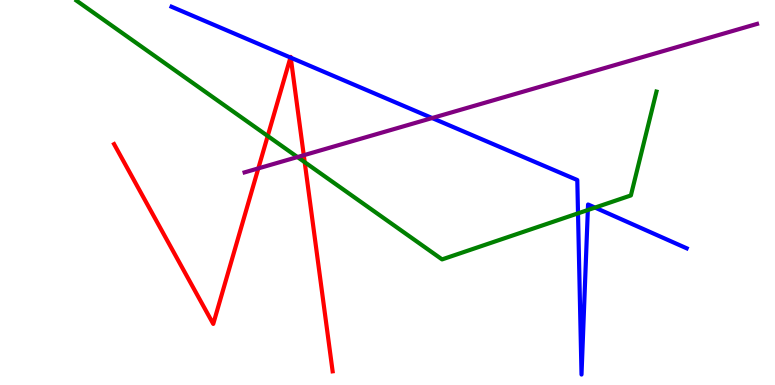[{'lines': ['blue', 'red'], 'intersections': [{'x': 3.75, 'y': 8.51}, {'x': 3.75, 'y': 8.5}]}, {'lines': ['green', 'red'], 'intersections': [{'x': 3.45, 'y': 6.47}, {'x': 3.93, 'y': 5.79}]}, {'lines': ['purple', 'red'], 'intersections': [{'x': 3.33, 'y': 5.63}, {'x': 3.92, 'y': 5.97}]}, {'lines': ['blue', 'green'], 'intersections': [{'x': 7.46, 'y': 4.46}, {'x': 7.58, 'y': 4.54}, {'x': 7.68, 'y': 4.61}]}, {'lines': ['blue', 'purple'], 'intersections': [{'x': 5.58, 'y': 6.93}]}, {'lines': ['green', 'purple'], 'intersections': [{'x': 3.84, 'y': 5.92}]}]